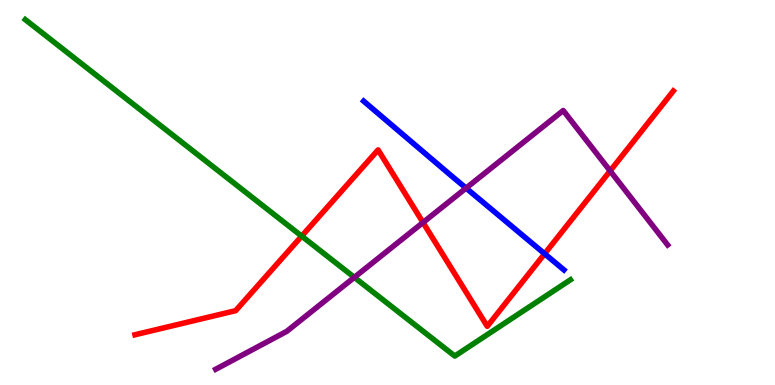[{'lines': ['blue', 'red'], 'intersections': [{'x': 7.03, 'y': 3.41}]}, {'lines': ['green', 'red'], 'intersections': [{'x': 3.89, 'y': 3.87}]}, {'lines': ['purple', 'red'], 'intersections': [{'x': 5.46, 'y': 4.22}, {'x': 7.87, 'y': 5.56}]}, {'lines': ['blue', 'green'], 'intersections': []}, {'lines': ['blue', 'purple'], 'intersections': [{'x': 6.01, 'y': 5.11}]}, {'lines': ['green', 'purple'], 'intersections': [{'x': 4.57, 'y': 2.8}]}]